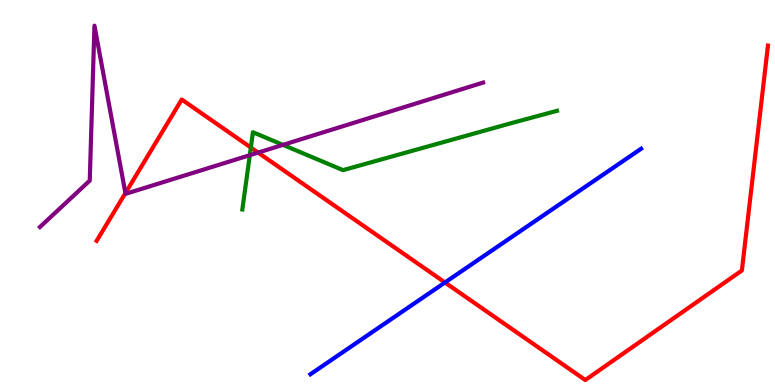[{'lines': ['blue', 'red'], 'intersections': [{'x': 5.74, 'y': 2.66}]}, {'lines': ['green', 'red'], 'intersections': [{'x': 3.24, 'y': 6.17}]}, {'lines': ['purple', 'red'], 'intersections': [{'x': 1.62, 'y': 4.99}, {'x': 3.33, 'y': 6.04}]}, {'lines': ['blue', 'green'], 'intersections': []}, {'lines': ['blue', 'purple'], 'intersections': []}, {'lines': ['green', 'purple'], 'intersections': [{'x': 3.22, 'y': 5.97}, {'x': 3.65, 'y': 6.24}]}]